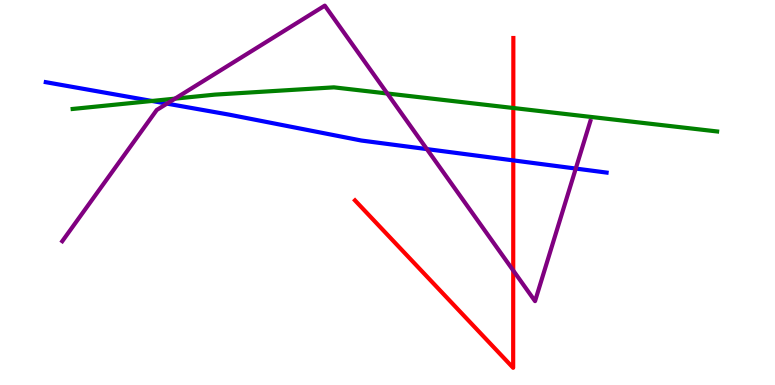[{'lines': ['blue', 'red'], 'intersections': [{'x': 6.62, 'y': 5.83}]}, {'lines': ['green', 'red'], 'intersections': [{'x': 6.62, 'y': 7.19}]}, {'lines': ['purple', 'red'], 'intersections': [{'x': 6.62, 'y': 2.97}]}, {'lines': ['blue', 'green'], 'intersections': [{'x': 1.96, 'y': 7.38}]}, {'lines': ['blue', 'purple'], 'intersections': [{'x': 2.15, 'y': 7.31}, {'x': 5.51, 'y': 6.13}, {'x': 7.43, 'y': 5.62}]}, {'lines': ['green', 'purple'], 'intersections': [{'x': 2.26, 'y': 7.44}, {'x': 5.0, 'y': 7.57}]}]